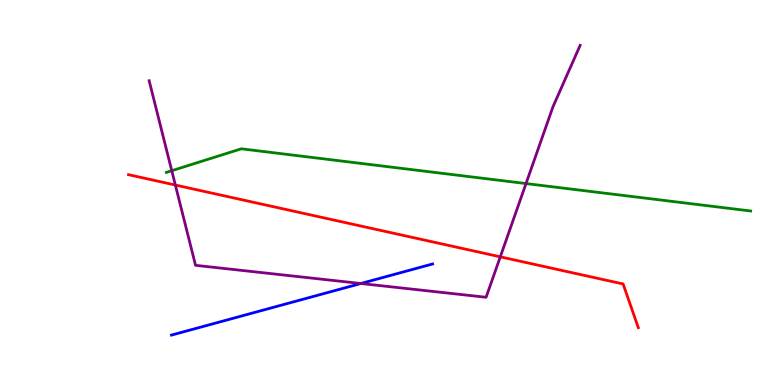[{'lines': ['blue', 'red'], 'intersections': []}, {'lines': ['green', 'red'], 'intersections': []}, {'lines': ['purple', 'red'], 'intersections': [{'x': 2.26, 'y': 5.19}, {'x': 6.46, 'y': 3.33}]}, {'lines': ['blue', 'green'], 'intersections': []}, {'lines': ['blue', 'purple'], 'intersections': [{'x': 4.66, 'y': 2.64}]}, {'lines': ['green', 'purple'], 'intersections': [{'x': 2.22, 'y': 5.57}, {'x': 6.79, 'y': 5.23}]}]